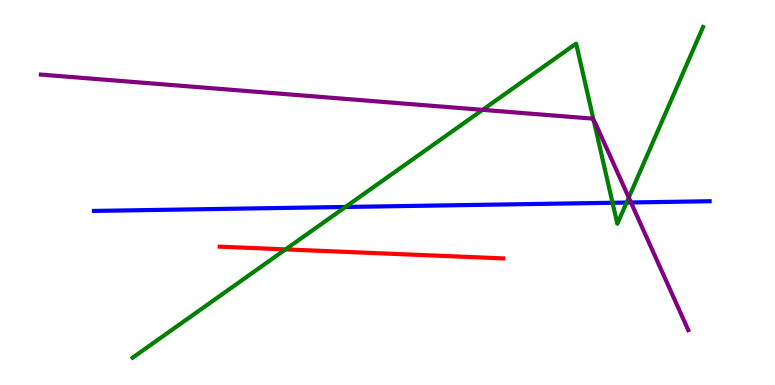[{'lines': ['blue', 'red'], 'intersections': []}, {'lines': ['green', 'red'], 'intersections': [{'x': 3.68, 'y': 3.52}]}, {'lines': ['purple', 'red'], 'intersections': []}, {'lines': ['blue', 'green'], 'intersections': [{'x': 4.46, 'y': 4.62}, {'x': 7.9, 'y': 4.73}, {'x': 8.09, 'y': 4.74}]}, {'lines': ['blue', 'purple'], 'intersections': [{'x': 8.14, 'y': 4.74}]}, {'lines': ['green', 'purple'], 'intersections': [{'x': 6.23, 'y': 7.15}, {'x': 7.66, 'y': 6.87}, {'x': 8.11, 'y': 4.87}]}]